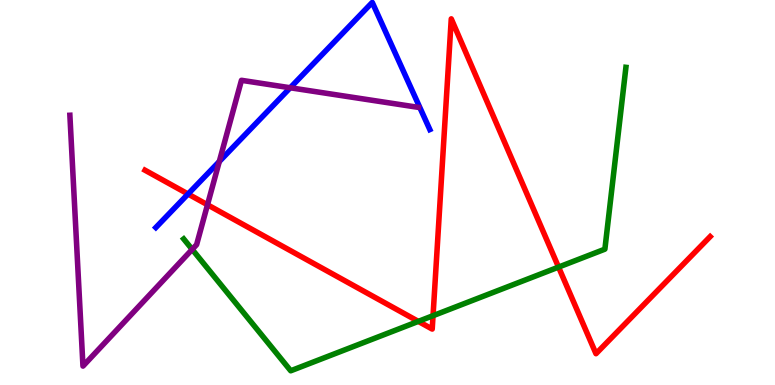[{'lines': ['blue', 'red'], 'intersections': [{'x': 2.43, 'y': 4.96}]}, {'lines': ['green', 'red'], 'intersections': [{'x': 5.4, 'y': 1.65}, {'x': 5.59, 'y': 1.8}, {'x': 7.21, 'y': 3.06}]}, {'lines': ['purple', 'red'], 'intersections': [{'x': 2.68, 'y': 4.68}]}, {'lines': ['blue', 'green'], 'intersections': []}, {'lines': ['blue', 'purple'], 'intersections': [{'x': 2.83, 'y': 5.8}, {'x': 3.74, 'y': 7.72}]}, {'lines': ['green', 'purple'], 'intersections': [{'x': 2.48, 'y': 3.52}]}]